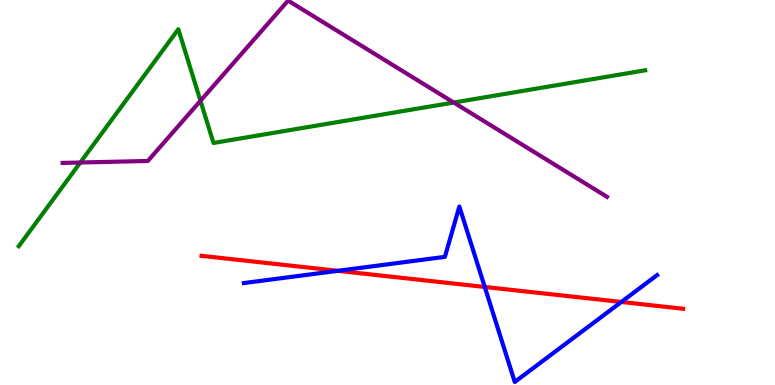[{'lines': ['blue', 'red'], 'intersections': [{'x': 4.36, 'y': 2.97}, {'x': 6.25, 'y': 2.55}, {'x': 8.02, 'y': 2.16}]}, {'lines': ['green', 'red'], 'intersections': []}, {'lines': ['purple', 'red'], 'intersections': []}, {'lines': ['blue', 'green'], 'intersections': []}, {'lines': ['blue', 'purple'], 'intersections': []}, {'lines': ['green', 'purple'], 'intersections': [{'x': 1.04, 'y': 5.78}, {'x': 2.59, 'y': 7.38}, {'x': 5.85, 'y': 7.34}]}]